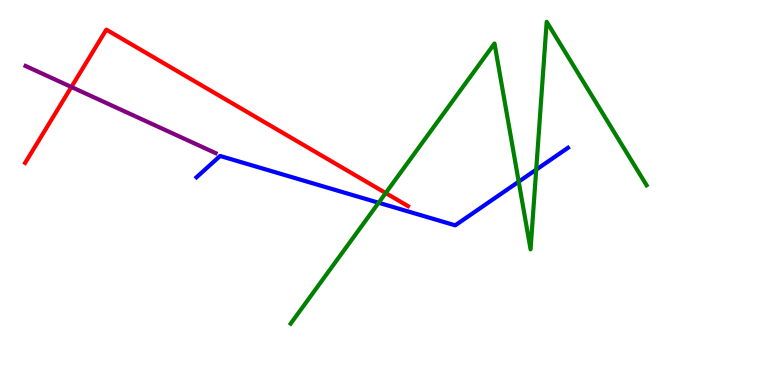[{'lines': ['blue', 'red'], 'intersections': []}, {'lines': ['green', 'red'], 'intersections': [{'x': 4.98, 'y': 4.99}]}, {'lines': ['purple', 'red'], 'intersections': [{'x': 0.921, 'y': 7.74}]}, {'lines': ['blue', 'green'], 'intersections': [{'x': 4.89, 'y': 4.73}, {'x': 6.69, 'y': 5.28}, {'x': 6.92, 'y': 5.59}]}, {'lines': ['blue', 'purple'], 'intersections': []}, {'lines': ['green', 'purple'], 'intersections': []}]